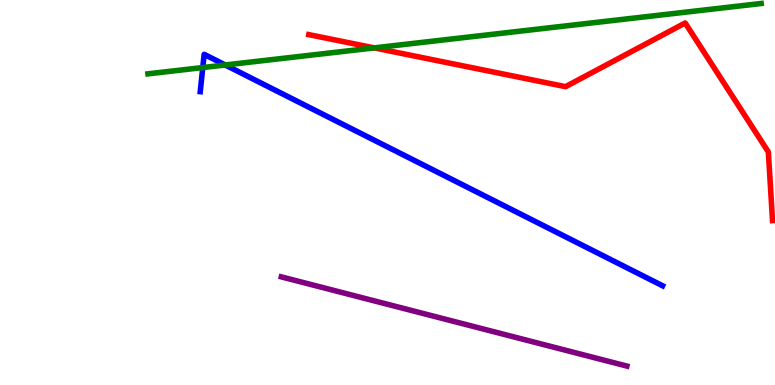[{'lines': ['blue', 'red'], 'intersections': []}, {'lines': ['green', 'red'], 'intersections': [{'x': 4.83, 'y': 8.76}]}, {'lines': ['purple', 'red'], 'intersections': []}, {'lines': ['blue', 'green'], 'intersections': [{'x': 2.62, 'y': 8.25}, {'x': 2.91, 'y': 8.31}]}, {'lines': ['blue', 'purple'], 'intersections': []}, {'lines': ['green', 'purple'], 'intersections': []}]